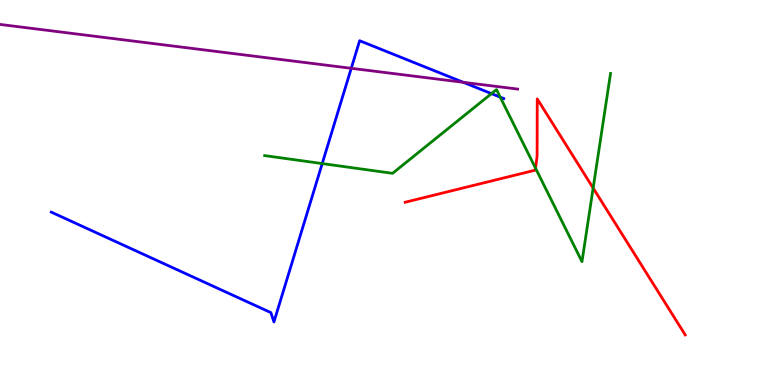[{'lines': ['blue', 'red'], 'intersections': []}, {'lines': ['green', 'red'], 'intersections': [{'x': 6.91, 'y': 5.63}, {'x': 7.65, 'y': 5.12}]}, {'lines': ['purple', 'red'], 'intersections': []}, {'lines': ['blue', 'green'], 'intersections': [{'x': 4.16, 'y': 5.75}, {'x': 6.34, 'y': 7.57}, {'x': 6.45, 'y': 7.48}]}, {'lines': ['blue', 'purple'], 'intersections': [{'x': 4.53, 'y': 8.23}, {'x': 5.98, 'y': 7.86}]}, {'lines': ['green', 'purple'], 'intersections': []}]